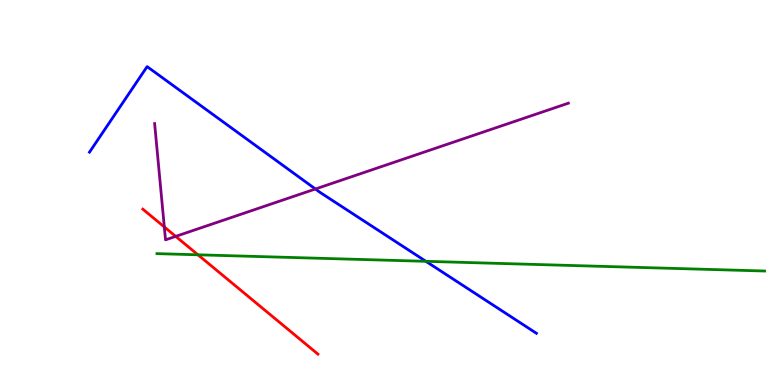[{'lines': ['blue', 'red'], 'intersections': []}, {'lines': ['green', 'red'], 'intersections': [{'x': 2.55, 'y': 3.38}]}, {'lines': ['purple', 'red'], 'intersections': [{'x': 2.12, 'y': 4.11}, {'x': 2.27, 'y': 3.86}]}, {'lines': ['blue', 'green'], 'intersections': [{'x': 5.5, 'y': 3.21}]}, {'lines': ['blue', 'purple'], 'intersections': [{'x': 4.07, 'y': 5.09}]}, {'lines': ['green', 'purple'], 'intersections': []}]